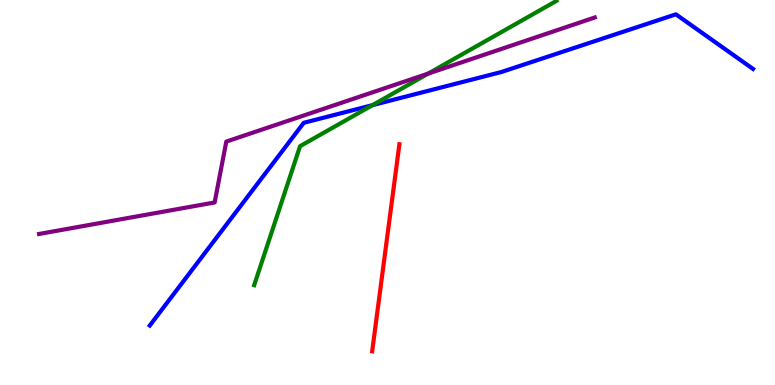[{'lines': ['blue', 'red'], 'intersections': []}, {'lines': ['green', 'red'], 'intersections': []}, {'lines': ['purple', 'red'], 'intersections': []}, {'lines': ['blue', 'green'], 'intersections': [{'x': 4.81, 'y': 7.27}]}, {'lines': ['blue', 'purple'], 'intersections': []}, {'lines': ['green', 'purple'], 'intersections': [{'x': 5.52, 'y': 8.09}]}]